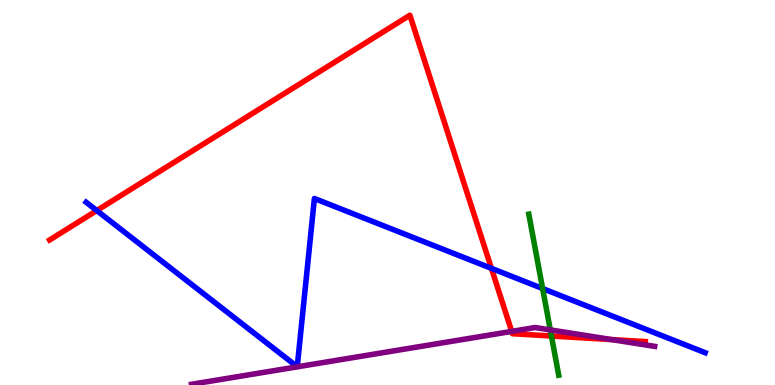[{'lines': ['blue', 'red'], 'intersections': [{'x': 1.25, 'y': 4.53}, {'x': 6.34, 'y': 3.03}]}, {'lines': ['green', 'red'], 'intersections': [{'x': 7.12, 'y': 1.27}]}, {'lines': ['purple', 'red'], 'intersections': [{'x': 6.6, 'y': 1.39}, {'x': 7.89, 'y': 1.18}]}, {'lines': ['blue', 'green'], 'intersections': [{'x': 7.0, 'y': 2.51}]}, {'lines': ['blue', 'purple'], 'intersections': []}, {'lines': ['green', 'purple'], 'intersections': [{'x': 7.1, 'y': 1.43}]}]